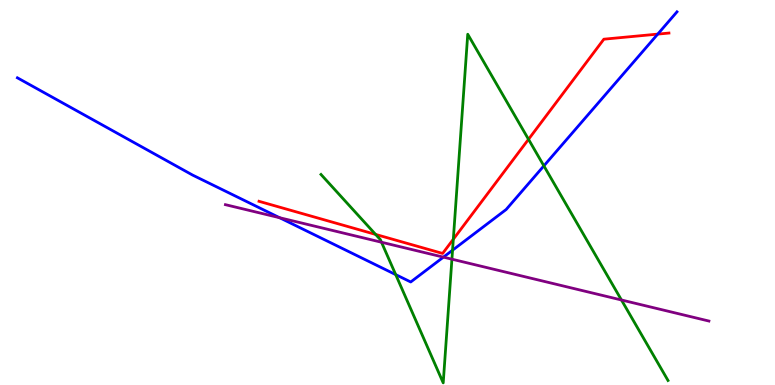[{'lines': ['blue', 'red'], 'intersections': [{'x': 8.49, 'y': 9.11}]}, {'lines': ['green', 'red'], 'intersections': [{'x': 4.85, 'y': 3.91}, {'x': 5.85, 'y': 3.79}, {'x': 6.82, 'y': 6.38}]}, {'lines': ['purple', 'red'], 'intersections': []}, {'lines': ['blue', 'green'], 'intersections': [{'x': 5.11, 'y': 2.87}, {'x': 5.84, 'y': 3.5}, {'x': 7.02, 'y': 5.69}]}, {'lines': ['blue', 'purple'], 'intersections': [{'x': 3.61, 'y': 4.35}, {'x': 5.72, 'y': 3.32}]}, {'lines': ['green', 'purple'], 'intersections': [{'x': 4.92, 'y': 3.71}, {'x': 5.83, 'y': 3.27}, {'x': 8.02, 'y': 2.21}]}]